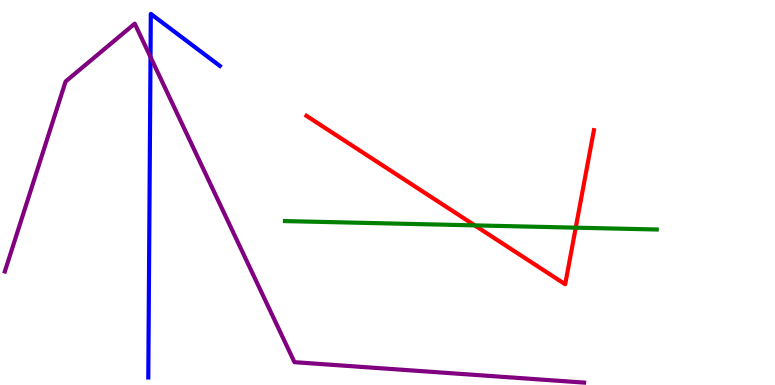[{'lines': ['blue', 'red'], 'intersections': []}, {'lines': ['green', 'red'], 'intersections': [{'x': 6.13, 'y': 4.15}, {'x': 7.43, 'y': 4.09}]}, {'lines': ['purple', 'red'], 'intersections': []}, {'lines': ['blue', 'green'], 'intersections': []}, {'lines': ['blue', 'purple'], 'intersections': [{'x': 1.94, 'y': 8.52}]}, {'lines': ['green', 'purple'], 'intersections': []}]